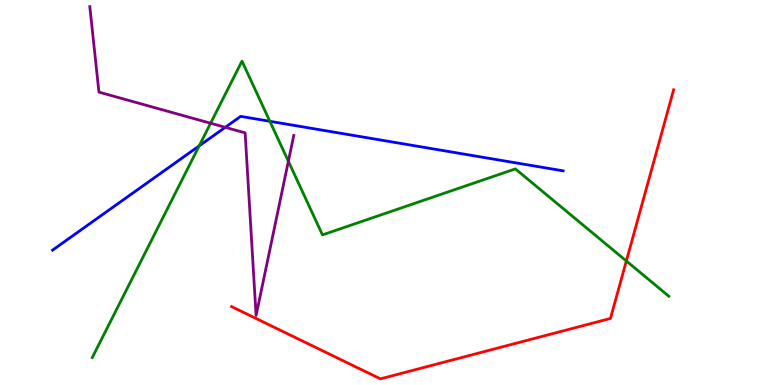[{'lines': ['blue', 'red'], 'intersections': []}, {'lines': ['green', 'red'], 'intersections': [{'x': 8.08, 'y': 3.22}]}, {'lines': ['purple', 'red'], 'intersections': []}, {'lines': ['blue', 'green'], 'intersections': [{'x': 2.57, 'y': 6.21}, {'x': 3.48, 'y': 6.85}]}, {'lines': ['blue', 'purple'], 'intersections': [{'x': 2.91, 'y': 6.69}]}, {'lines': ['green', 'purple'], 'intersections': [{'x': 2.72, 'y': 6.8}, {'x': 3.72, 'y': 5.81}]}]